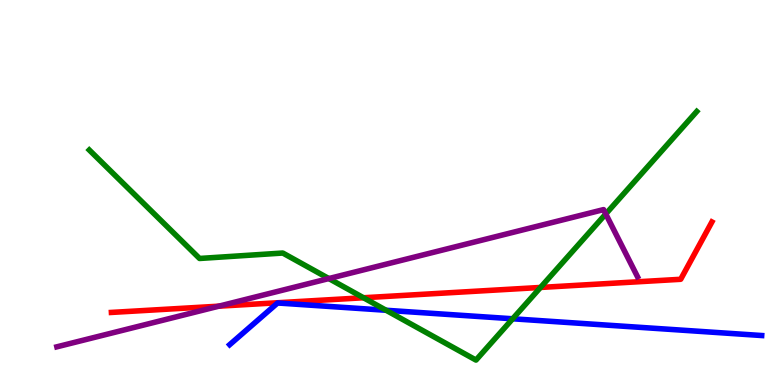[{'lines': ['blue', 'red'], 'intersections': []}, {'lines': ['green', 'red'], 'intersections': [{'x': 4.69, 'y': 2.27}, {'x': 6.97, 'y': 2.53}]}, {'lines': ['purple', 'red'], 'intersections': [{'x': 2.82, 'y': 2.05}]}, {'lines': ['blue', 'green'], 'intersections': [{'x': 4.98, 'y': 1.94}, {'x': 6.62, 'y': 1.72}]}, {'lines': ['blue', 'purple'], 'intersections': []}, {'lines': ['green', 'purple'], 'intersections': [{'x': 4.24, 'y': 2.76}, {'x': 7.82, 'y': 4.44}]}]